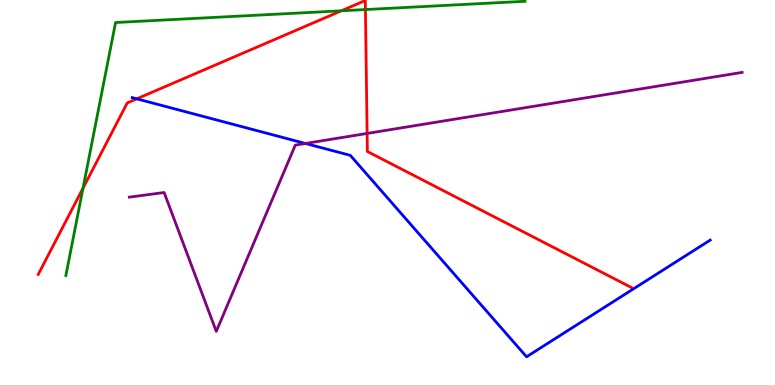[{'lines': ['blue', 'red'], 'intersections': [{'x': 1.76, 'y': 7.43}]}, {'lines': ['green', 'red'], 'intersections': [{'x': 1.07, 'y': 5.11}, {'x': 4.4, 'y': 9.72}, {'x': 4.72, 'y': 9.75}]}, {'lines': ['purple', 'red'], 'intersections': [{'x': 4.74, 'y': 6.53}]}, {'lines': ['blue', 'green'], 'intersections': []}, {'lines': ['blue', 'purple'], 'intersections': [{'x': 3.94, 'y': 6.27}]}, {'lines': ['green', 'purple'], 'intersections': []}]